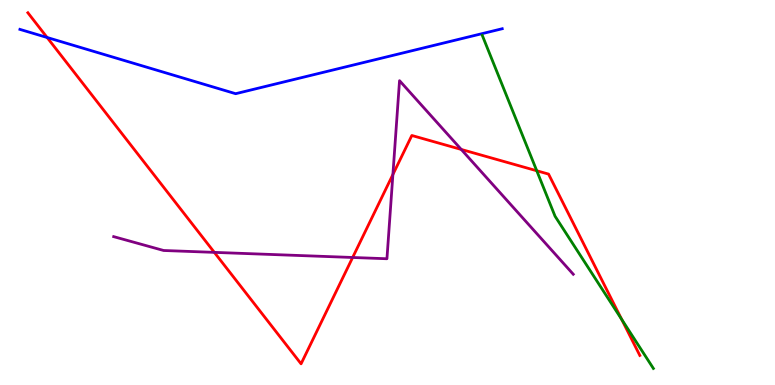[{'lines': ['blue', 'red'], 'intersections': [{'x': 0.608, 'y': 9.03}]}, {'lines': ['green', 'red'], 'intersections': [{'x': 6.93, 'y': 5.56}, {'x': 8.02, 'y': 1.71}]}, {'lines': ['purple', 'red'], 'intersections': [{'x': 2.77, 'y': 3.44}, {'x': 4.55, 'y': 3.31}, {'x': 5.07, 'y': 5.47}, {'x': 5.95, 'y': 6.12}]}, {'lines': ['blue', 'green'], 'intersections': []}, {'lines': ['blue', 'purple'], 'intersections': []}, {'lines': ['green', 'purple'], 'intersections': []}]